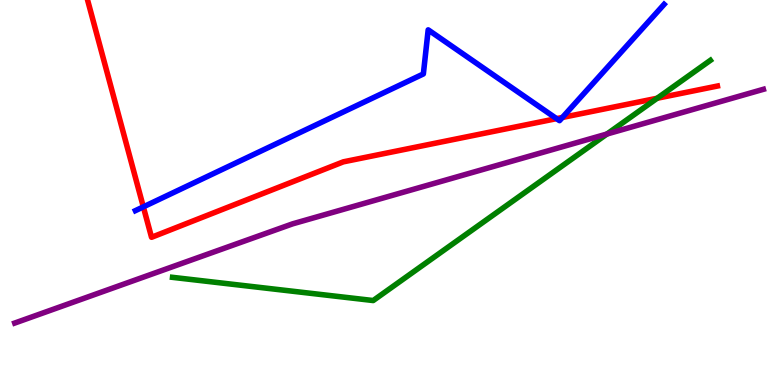[{'lines': ['blue', 'red'], 'intersections': [{'x': 1.85, 'y': 4.63}, {'x': 7.18, 'y': 6.92}, {'x': 7.26, 'y': 6.95}]}, {'lines': ['green', 'red'], 'intersections': [{'x': 8.48, 'y': 7.45}]}, {'lines': ['purple', 'red'], 'intersections': []}, {'lines': ['blue', 'green'], 'intersections': []}, {'lines': ['blue', 'purple'], 'intersections': []}, {'lines': ['green', 'purple'], 'intersections': [{'x': 7.83, 'y': 6.52}]}]